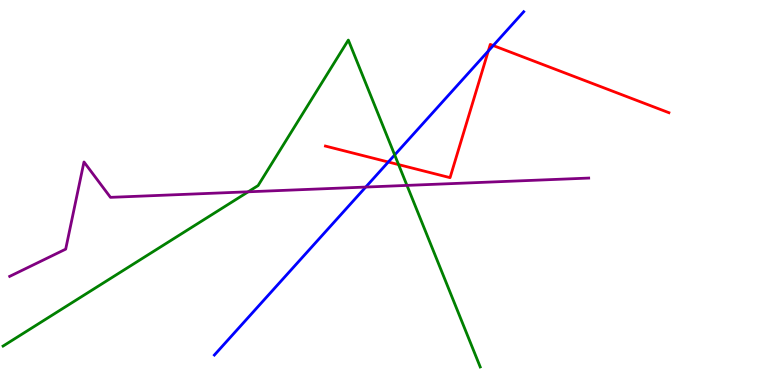[{'lines': ['blue', 'red'], 'intersections': [{'x': 5.01, 'y': 5.79}, {'x': 6.3, 'y': 8.67}, {'x': 6.36, 'y': 8.82}]}, {'lines': ['green', 'red'], 'intersections': [{'x': 5.14, 'y': 5.72}]}, {'lines': ['purple', 'red'], 'intersections': []}, {'lines': ['blue', 'green'], 'intersections': [{'x': 5.09, 'y': 5.98}]}, {'lines': ['blue', 'purple'], 'intersections': [{'x': 4.72, 'y': 5.14}]}, {'lines': ['green', 'purple'], 'intersections': [{'x': 3.2, 'y': 5.02}, {'x': 5.25, 'y': 5.18}]}]